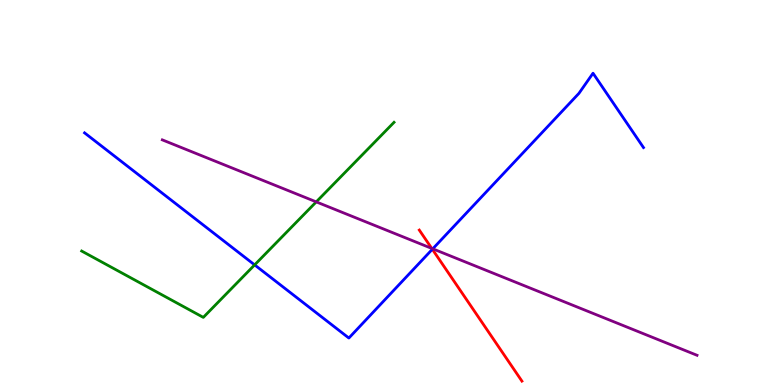[{'lines': ['blue', 'red'], 'intersections': [{'x': 5.58, 'y': 3.53}]}, {'lines': ['green', 'red'], 'intersections': []}, {'lines': ['purple', 'red'], 'intersections': [{'x': 5.57, 'y': 3.55}]}, {'lines': ['blue', 'green'], 'intersections': [{'x': 3.29, 'y': 3.12}]}, {'lines': ['blue', 'purple'], 'intersections': [{'x': 5.58, 'y': 3.54}]}, {'lines': ['green', 'purple'], 'intersections': [{'x': 4.08, 'y': 4.76}]}]